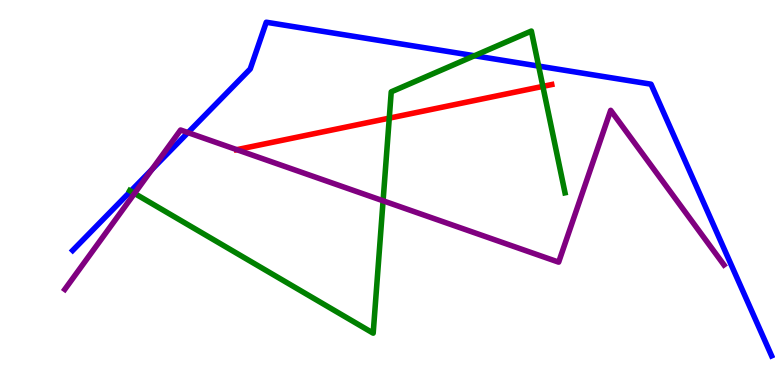[{'lines': ['blue', 'red'], 'intersections': []}, {'lines': ['green', 'red'], 'intersections': [{'x': 5.02, 'y': 6.93}, {'x': 7.0, 'y': 7.76}]}, {'lines': ['purple', 'red'], 'intersections': [{'x': 3.06, 'y': 6.11}]}, {'lines': ['blue', 'green'], 'intersections': [{'x': 1.69, 'y': 5.03}, {'x': 6.12, 'y': 8.55}, {'x': 6.95, 'y': 8.28}]}, {'lines': ['blue', 'purple'], 'intersections': [{'x': 1.96, 'y': 5.6}, {'x': 2.43, 'y': 6.56}]}, {'lines': ['green', 'purple'], 'intersections': [{'x': 1.74, 'y': 4.98}, {'x': 4.94, 'y': 4.78}]}]